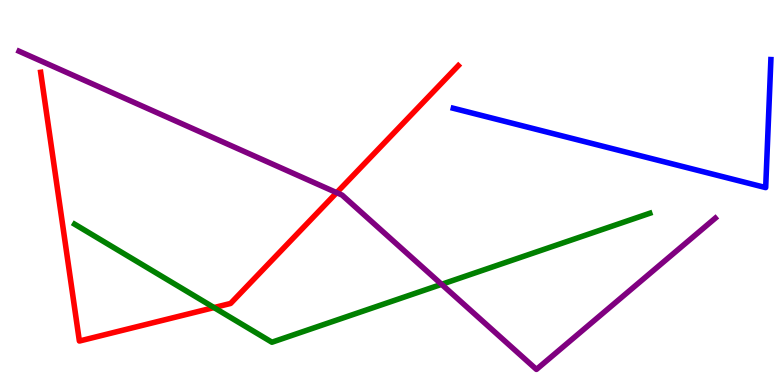[{'lines': ['blue', 'red'], 'intersections': []}, {'lines': ['green', 'red'], 'intersections': [{'x': 2.76, 'y': 2.01}]}, {'lines': ['purple', 'red'], 'intersections': [{'x': 4.34, 'y': 5.0}]}, {'lines': ['blue', 'green'], 'intersections': []}, {'lines': ['blue', 'purple'], 'intersections': []}, {'lines': ['green', 'purple'], 'intersections': [{'x': 5.7, 'y': 2.62}]}]